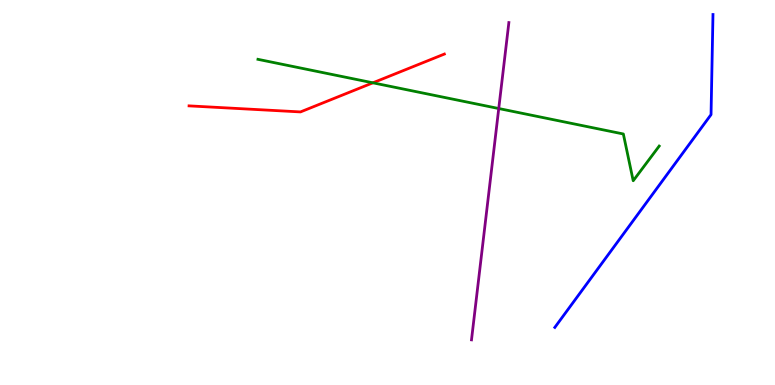[{'lines': ['blue', 'red'], 'intersections': []}, {'lines': ['green', 'red'], 'intersections': [{'x': 4.81, 'y': 7.85}]}, {'lines': ['purple', 'red'], 'intersections': []}, {'lines': ['blue', 'green'], 'intersections': []}, {'lines': ['blue', 'purple'], 'intersections': []}, {'lines': ['green', 'purple'], 'intersections': [{'x': 6.44, 'y': 7.18}]}]